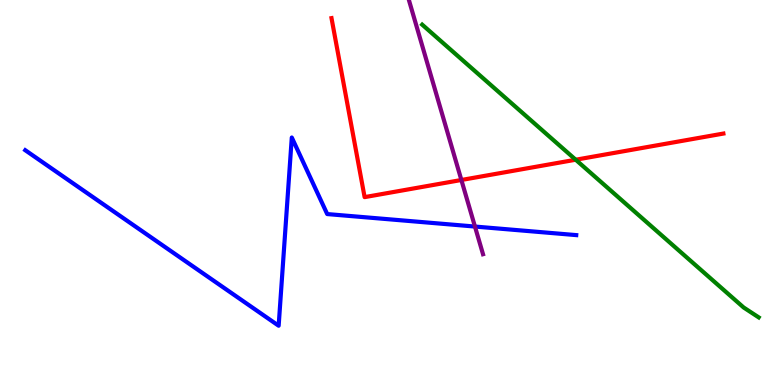[{'lines': ['blue', 'red'], 'intersections': []}, {'lines': ['green', 'red'], 'intersections': [{'x': 7.43, 'y': 5.85}]}, {'lines': ['purple', 'red'], 'intersections': [{'x': 5.95, 'y': 5.33}]}, {'lines': ['blue', 'green'], 'intersections': []}, {'lines': ['blue', 'purple'], 'intersections': [{'x': 6.13, 'y': 4.12}]}, {'lines': ['green', 'purple'], 'intersections': []}]